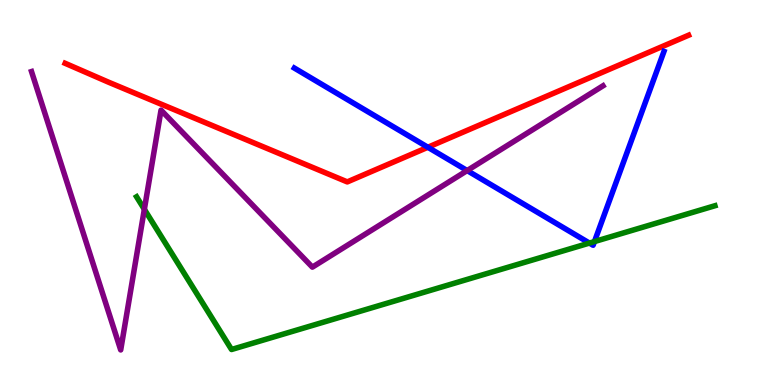[{'lines': ['blue', 'red'], 'intersections': [{'x': 5.52, 'y': 6.17}]}, {'lines': ['green', 'red'], 'intersections': []}, {'lines': ['purple', 'red'], 'intersections': []}, {'lines': ['blue', 'green'], 'intersections': [{'x': 7.61, 'y': 3.69}, {'x': 7.67, 'y': 3.73}]}, {'lines': ['blue', 'purple'], 'intersections': [{'x': 6.03, 'y': 5.57}]}, {'lines': ['green', 'purple'], 'intersections': [{'x': 1.86, 'y': 4.56}]}]